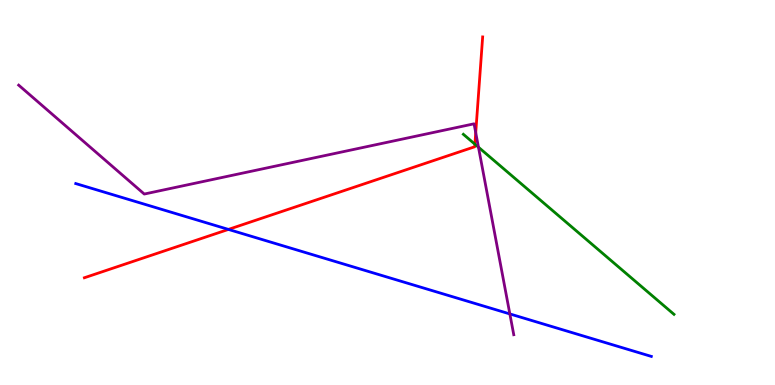[{'lines': ['blue', 'red'], 'intersections': [{'x': 2.95, 'y': 4.04}]}, {'lines': ['green', 'red'], 'intersections': [{'x': 6.13, 'y': 6.26}]}, {'lines': ['purple', 'red'], 'intersections': [{'x': 6.14, 'y': 6.55}]}, {'lines': ['blue', 'green'], 'intersections': []}, {'lines': ['blue', 'purple'], 'intersections': [{'x': 6.58, 'y': 1.85}]}, {'lines': ['green', 'purple'], 'intersections': [{'x': 6.17, 'y': 6.18}]}]